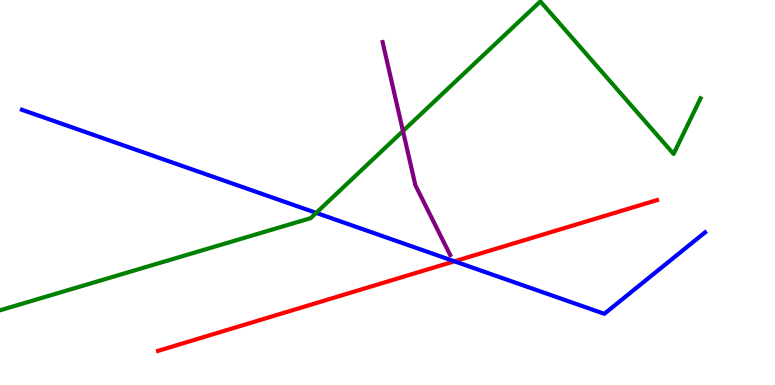[{'lines': ['blue', 'red'], 'intersections': [{'x': 5.86, 'y': 3.21}]}, {'lines': ['green', 'red'], 'intersections': []}, {'lines': ['purple', 'red'], 'intersections': []}, {'lines': ['blue', 'green'], 'intersections': [{'x': 4.08, 'y': 4.47}]}, {'lines': ['blue', 'purple'], 'intersections': []}, {'lines': ['green', 'purple'], 'intersections': [{'x': 5.2, 'y': 6.6}]}]